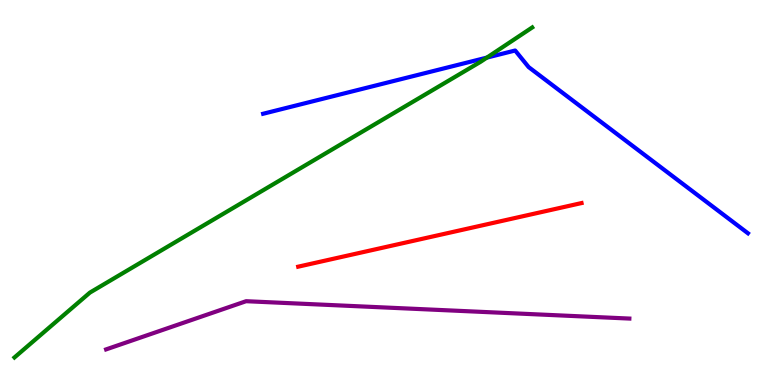[{'lines': ['blue', 'red'], 'intersections': []}, {'lines': ['green', 'red'], 'intersections': []}, {'lines': ['purple', 'red'], 'intersections': []}, {'lines': ['blue', 'green'], 'intersections': [{'x': 6.28, 'y': 8.5}]}, {'lines': ['blue', 'purple'], 'intersections': []}, {'lines': ['green', 'purple'], 'intersections': []}]